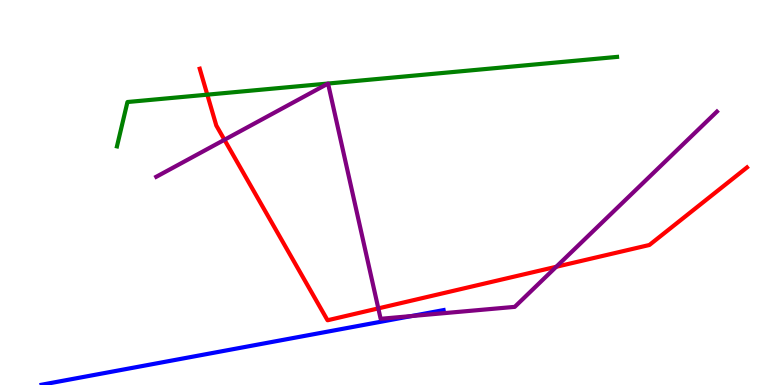[{'lines': ['blue', 'red'], 'intersections': []}, {'lines': ['green', 'red'], 'intersections': [{'x': 2.67, 'y': 7.54}]}, {'lines': ['purple', 'red'], 'intersections': [{'x': 2.9, 'y': 6.37}, {'x': 4.88, 'y': 1.99}, {'x': 7.18, 'y': 3.07}]}, {'lines': ['blue', 'green'], 'intersections': []}, {'lines': ['blue', 'purple'], 'intersections': [{'x': 5.31, 'y': 1.79}]}, {'lines': ['green', 'purple'], 'intersections': []}]